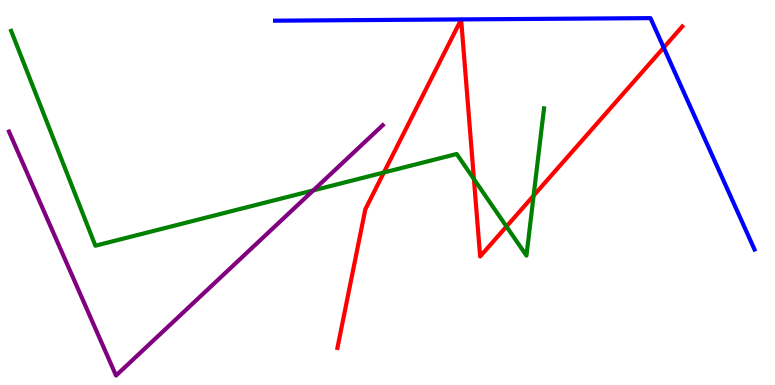[{'lines': ['blue', 'red'], 'intersections': [{'x': 8.56, 'y': 8.76}]}, {'lines': ['green', 'red'], 'intersections': [{'x': 4.95, 'y': 5.52}, {'x': 6.12, 'y': 5.35}, {'x': 6.54, 'y': 4.12}, {'x': 6.89, 'y': 4.92}]}, {'lines': ['purple', 'red'], 'intersections': []}, {'lines': ['blue', 'green'], 'intersections': []}, {'lines': ['blue', 'purple'], 'intersections': []}, {'lines': ['green', 'purple'], 'intersections': [{'x': 4.04, 'y': 5.05}]}]